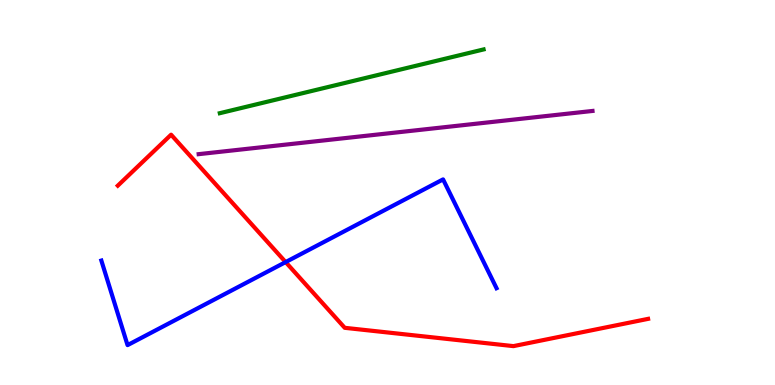[{'lines': ['blue', 'red'], 'intersections': [{'x': 3.69, 'y': 3.19}]}, {'lines': ['green', 'red'], 'intersections': []}, {'lines': ['purple', 'red'], 'intersections': []}, {'lines': ['blue', 'green'], 'intersections': []}, {'lines': ['blue', 'purple'], 'intersections': []}, {'lines': ['green', 'purple'], 'intersections': []}]